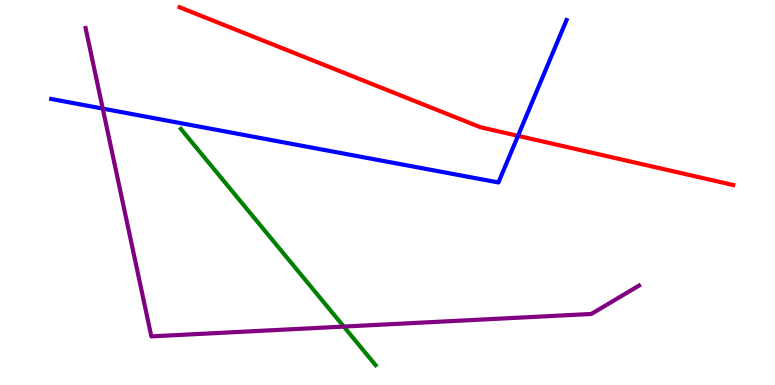[{'lines': ['blue', 'red'], 'intersections': [{'x': 6.68, 'y': 6.47}]}, {'lines': ['green', 'red'], 'intersections': []}, {'lines': ['purple', 'red'], 'intersections': []}, {'lines': ['blue', 'green'], 'intersections': []}, {'lines': ['blue', 'purple'], 'intersections': [{'x': 1.33, 'y': 7.18}]}, {'lines': ['green', 'purple'], 'intersections': [{'x': 4.44, 'y': 1.52}]}]